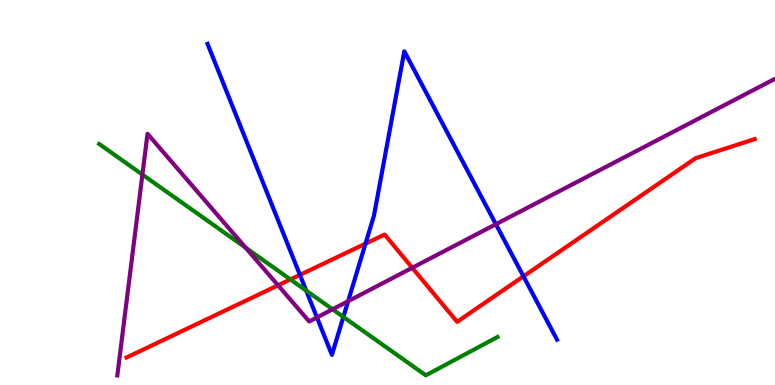[{'lines': ['blue', 'red'], 'intersections': [{'x': 3.87, 'y': 2.86}, {'x': 4.72, 'y': 3.67}, {'x': 6.75, 'y': 2.82}]}, {'lines': ['green', 'red'], 'intersections': [{'x': 3.75, 'y': 2.74}]}, {'lines': ['purple', 'red'], 'intersections': [{'x': 3.59, 'y': 2.59}, {'x': 5.32, 'y': 3.04}]}, {'lines': ['blue', 'green'], 'intersections': [{'x': 3.95, 'y': 2.45}, {'x': 4.43, 'y': 1.77}]}, {'lines': ['blue', 'purple'], 'intersections': [{'x': 4.09, 'y': 1.75}, {'x': 4.49, 'y': 2.18}, {'x': 6.4, 'y': 4.18}]}, {'lines': ['green', 'purple'], 'intersections': [{'x': 1.84, 'y': 5.47}, {'x': 3.17, 'y': 3.57}, {'x': 4.29, 'y': 1.97}]}]